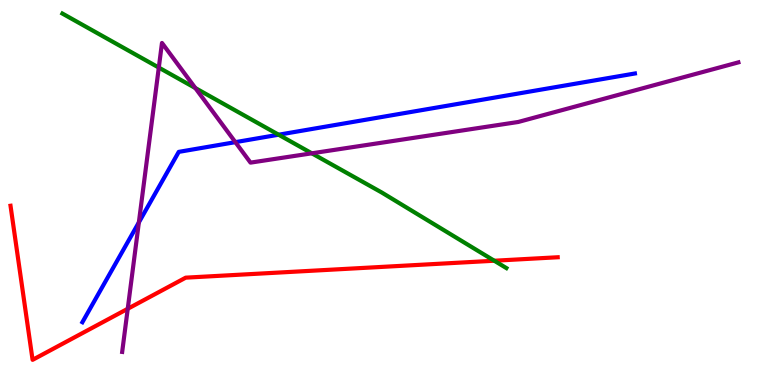[{'lines': ['blue', 'red'], 'intersections': []}, {'lines': ['green', 'red'], 'intersections': [{'x': 6.38, 'y': 3.23}]}, {'lines': ['purple', 'red'], 'intersections': [{'x': 1.65, 'y': 1.98}]}, {'lines': ['blue', 'green'], 'intersections': [{'x': 3.6, 'y': 6.5}]}, {'lines': ['blue', 'purple'], 'intersections': [{'x': 1.79, 'y': 4.22}, {'x': 3.04, 'y': 6.31}]}, {'lines': ['green', 'purple'], 'intersections': [{'x': 2.05, 'y': 8.24}, {'x': 2.52, 'y': 7.71}, {'x': 4.02, 'y': 6.02}]}]